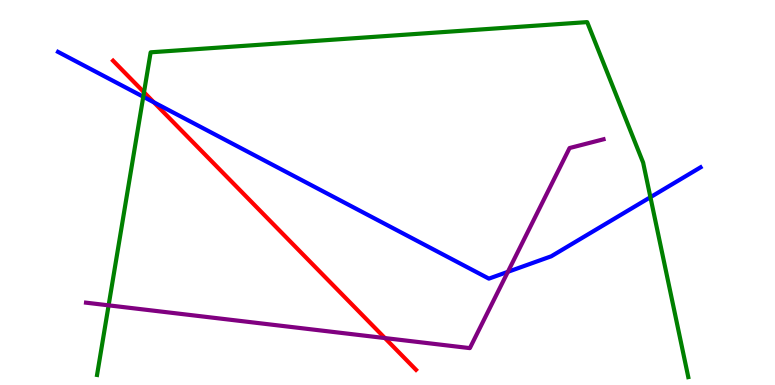[{'lines': ['blue', 'red'], 'intersections': [{'x': 1.98, 'y': 7.34}]}, {'lines': ['green', 'red'], 'intersections': [{'x': 1.86, 'y': 7.6}]}, {'lines': ['purple', 'red'], 'intersections': [{'x': 4.97, 'y': 1.22}]}, {'lines': ['blue', 'green'], 'intersections': [{'x': 1.85, 'y': 7.49}, {'x': 8.39, 'y': 4.88}]}, {'lines': ['blue', 'purple'], 'intersections': [{'x': 6.55, 'y': 2.94}]}, {'lines': ['green', 'purple'], 'intersections': [{'x': 1.4, 'y': 2.07}]}]